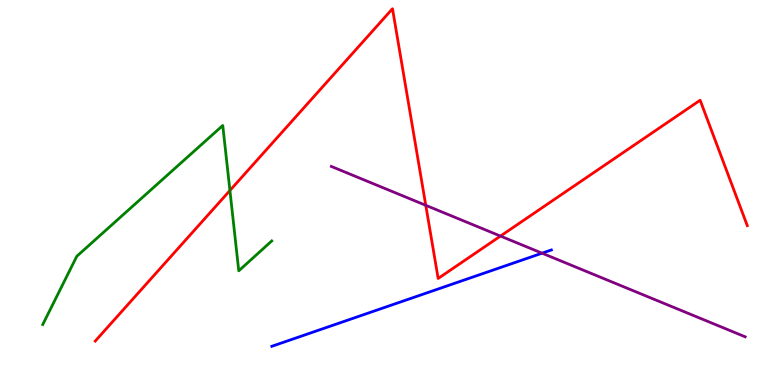[{'lines': ['blue', 'red'], 'intersections': []}, {'lines': ['green', 'red'], 'intersections': [{'x': 2.97, 'y': 5.05}]}, {'lines': ['purple', 'red'], 'intersections': [{'x': 5.49, 'y': 4.67}, {'x': 6.46, 'y': 3.87}]}, {'lines': ['blue', 'green'], 'intersections': []}, {'lines': ['blue', 'purple'], 'intersections': [{'x': 6.99, 'y': 3.42}]}, {'lines': ['green', 'purple'], 'intersections': []}]